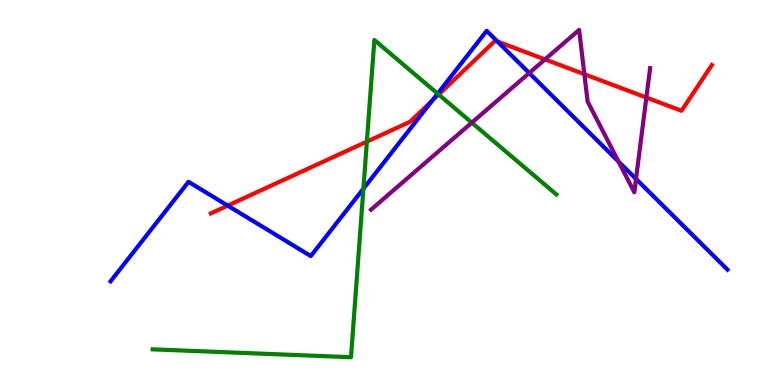[{'lines': ['blue', 'red'], 'intersections': [{'x': 2.94, 'y': 4.66}, {'x': 5.57, 'y': 7.38}, {'x': 6.42, 'y': 8.92}]}, {'lines': ['green', 'red'], 'intersections': [{'x': 4.73, 'y': 6.32}, {'x': 5.66, 'y': 7.54}]}, {'lines': ['purple', 'red'], 'intersections': [{'x': 7.03, 'y': 8.46}, {'x': 7.54, 'y': 8.07}, {'x': 8.34, 'y': 7.47}]}, {'lines': ['blue', 'green'], 'intersections': [{'x': 4.69, 'y': 5.1}, {'x': 5.65, 'y': 7.57}]}, {'lines': ['blue', 'purple'], 'intersections': [{'x': 6.83, 'y': 8.1}, {'x': 7.98, 'y': 5.8}, {'x': 8.21, 'y': 5.35}]}, {'lines': ['green', 'purple'], 'intersections': [{'x': 6.09, 'y': 6.81}]}]